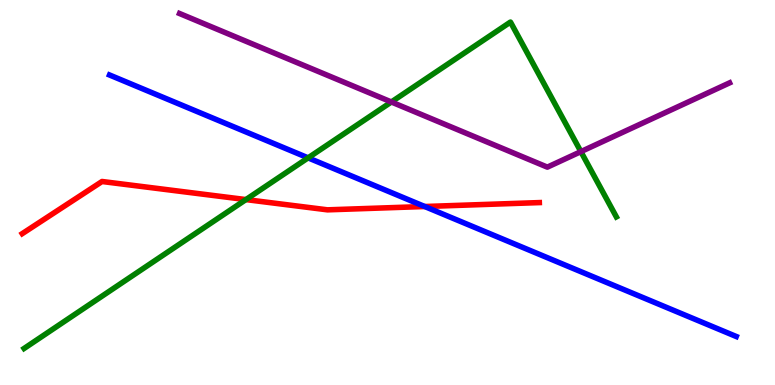[{'lines': ['blue', 'red'], 'intersections': [{'x': 5.48, 'y': 4.64}]}, {'lines': ['green', 'red'], 'intersections': [{'x': 3.17, 'y': 4.82}]}, {'lines': ['purple', 'red'], 'intersections': []}, {'lines': ['blue', 'green'], 'intersections': [{'x': 3.98, 'y': 5.9}]}, {'lines': ['blue', 'purple'], 'intersections': []}, {'lines': ['green', 'purple'], 'intersections': [{'x': 5.05, 'y': 7.35}, {'x': 7.5, 'y': 6.06}]}]